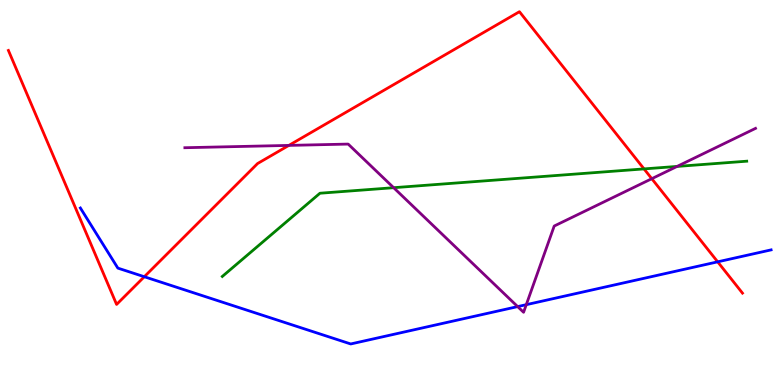[{'lines': ['blue', 'red'], 'intersections': [{'x': 1.86, 'y': 2.81}, {'x': 9.26, 'y': 3.2}]}, {'lines': ['green', 'red'], 'intersections': [{'x': 8.31, 'y': 5.61}]}, {'lines': ['purple', 'red'], 'intersections': [{'x': 3.73, 'y': 6.22}, {'x': 8.41, 'y': 5.36}]}, {'lines': ['blue', 'green'], 'intersections': []}, {'lines': ['blue', 'purple'], 'intersections': [{'x': 6.68, 'y': 2.04}, {'x': 6.79, 'y': 2.09}]}, {'lines': ['green', 'purple'], 'intersections': [{'x': 5.08, 'y': 5.12}, {'x': 8.74, 'y': 5.68}]}]